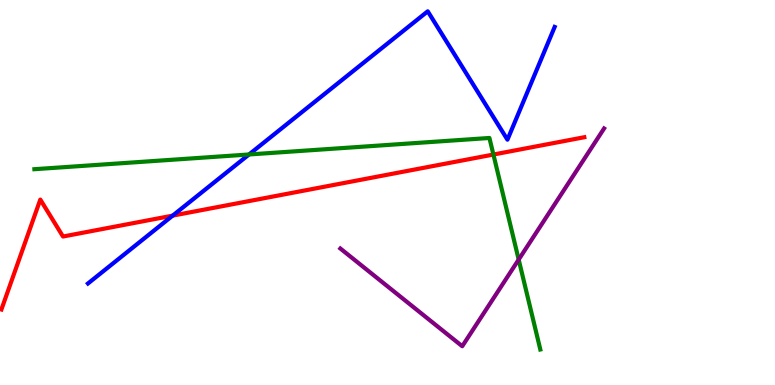[{'lines': ['blue', 'red'], 'intersections': [{'x': 2.23, 'y': 4.4}]}, {'lines': ['green', 'red'], 'intersections': [{'x': 6.37, 'y': 5.99}]}, {'lines': ['purple', 'red'], 'intersections': []}, {'lines': ['blue', 'green'], 'intersections': [{'x': 3.21, 'y': 5.99}]}, {'lines': ['blue', 'purple'], 'intersections': []}, {'lines': ['green', 'purple'], 'intersections': [{'x': 6.69, 'y': 3.26}]}]